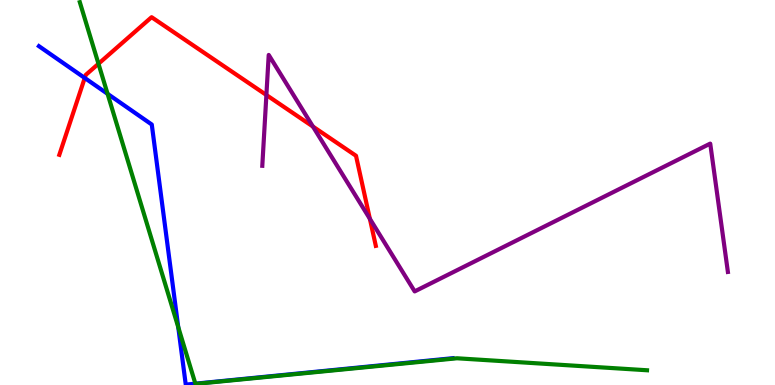[{'lines': ['blue', 'red'], 'intersections': [{'x': 1.09, 'y': 7.97}]}, {'lines': ['green', 'red'], 'intersections': [{'x': 1.27, 'y': 8.34}]}, {'lines': ['purple', 'red'], 'intersections': [{'x': 3.44, 'y': 7.53}, {'x': 4.04, 'y': 6.71}, {'x': 4.77, 'y': 4.32}]}, {'lines': ['blue', 'green'], 'intersections': [{'x': 1.39, 'y': 7.56}, {'x': 2.3, 'y': 1.5}, {'x': 2.52, 'y': 0.0347}]}, {'lines': ['blue', 'purple'], 'intersections': []}, {'lines': ['green', 'purple'], 'intersections': []}]